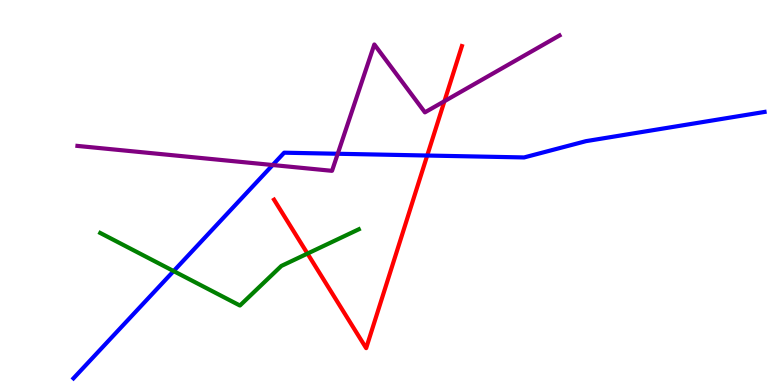[{'lines': ['blue', 'red'], 'intersections': [{'x': 5.51, 'y': 5.96}]}, {'lines': ['green', 'red'], 'intersections': [{'x': 3.97, 'y': 3.41}]}, {'lines': ['purple', 'red'], 'intersections': [{'x': 5.73, 'y': 7.37}]}, {'lines': ['blue', 'green'], 'intersections': [{'x': 2.24, 'y': 2.96}]}, {'lines': ['blue', 'purple'], 'intersections': [{'x': 3.52, 'y': 5.71}, {'x': 4.36, 'y': 6.01}]}, {'lines': ['green', 'purple'], 'intersections': []}]